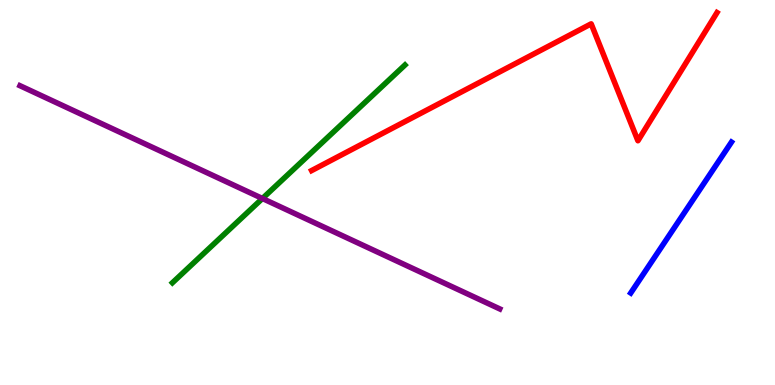[{'lines': ['blue', 'red'], 'intersections': []}, {'lines': ['green', 'red'], 'intersections': []}, {'lines': ['purple', 'red'], 'intersections': []}, {'lines': ['blue', 'green'], 'intersections': []}, {'lines': ['blue', 'purple'], 'intersections': []}, {'lines': ['green', 'purple'], 'intersections': [{'x': 3.39, 'y': 4.84}]}]